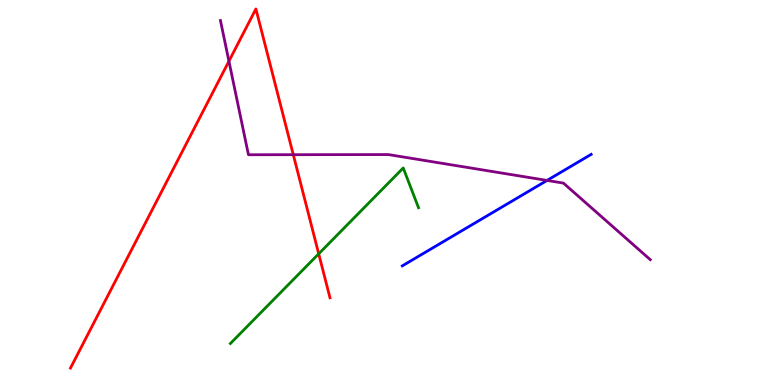[{'lines': ['blue', 'red'], 'intersections': []}, {'lines': ['green', 'red'], 'intersections': [{'x': 4.11, 'y': 3.41}]}, {'lines': ['purple', 'red'], 'intersections': [{'x': 2.95, 'y': 8.41}, {'x': 3.78, 'y': 5.98}]}, {'lines': ['blue', 'green'], 'intersections': []}, {'lines': ['blue', 'purple'], 'intersections': [{'x': 7.06, 'y': 5.31}]}, {'lines': ['green', 'purple'], 'intersections': []}]